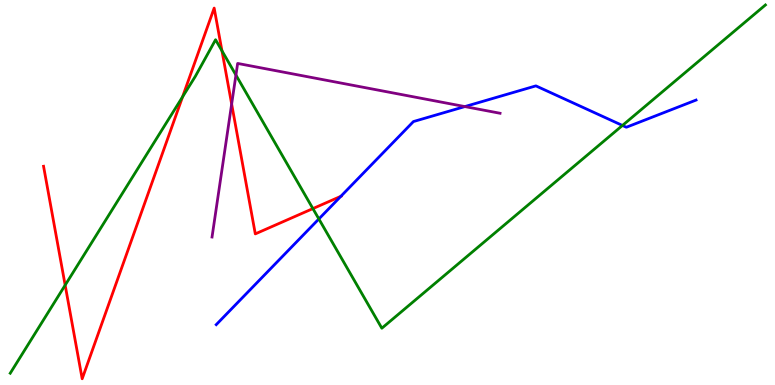[{'lines': ['blue', 'red'], 'intersections': [{'x': 4.4, 'y': 4.9}]}, {'lines': ['green', 'red'], 'intersections': [{'x': 0.841, 'y': 2.59}, {'x': 2.36, 'y': 7.49}, {'x': 2.86, 'y': 8.68}, {'x': 4.04, 'y': 4.58}]}, {'lines': ['purple', 'red'], 'intersections': [{'x': 2.99, 'y': 7.3}]}, {'lines': ['blue', 'green'], 'intersections': [{'x': 4.11, 'y': 4.31}, {'x': 8.03, 'y': 6.74}]}, {'lines': ['blue', 'purple'], 'intersections': [{'x': 6.0, 'y': 7.23}]}, {'lines': ['green', 'purple'], 'intersections': [{'x': 3.04, 'y': 8.05}]}]